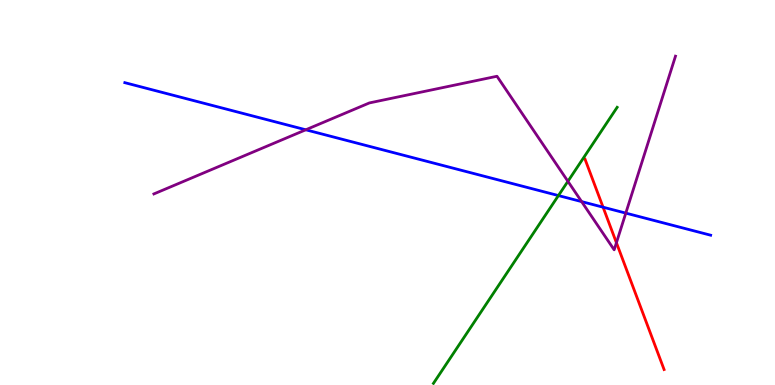[{'lines': ['blue', 'red'], 'intersections': [{'x': 7.78, 'y': 4.62}]}, {'lines': ['green', 'red'], 'intersections': []}, {'lines': ['purple', 'red'], 'intersections': [{'x': 7.95, 'y': 3.7}]}, {'lines': ['blue', 'green'], 'intersections': [{'x': 7.21, 'y': 4.92}]}, {'lines': ['blue', 'purple'], 'intersections': [{'x': 3.95, 'y': 6.63}, {'x': 7.5, 'y': 4.76}, {'x': 8.07, 'y': 4.46}]}, {'lines': ['green', 'purple'], 'intersections': [{'x': 7.33, 'y': 5.29}]}]